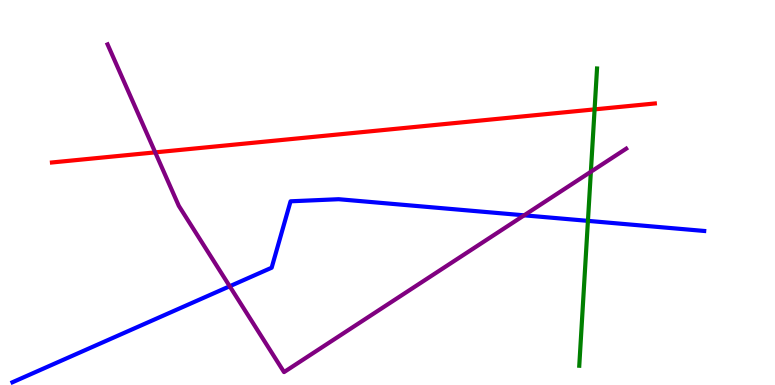[{'lines': ['blue', 'red'], 'intersections': []}, {'lines': ['green', 'red'], 'intersections': [{'x': 7.67, 'y': 7.16}]}, {'lines': ['purple', 'red'], 'intersections': [{'x': 2.0, 'y': 6.04}]}, {'lines': ['blue', 'green'], 'intersections': [{'x': 7.59, 'y': 4.26}]}, {'lines': ['blue', 'purple'], 'intersections': [{'x': 2.96, 'y': 2.56}, {'x': 6.76, 'y': 4.41}]}, {'lines': ['green', 'purple'], 'intersections': [{'x': 7.62, 'y': 5.54}]}]